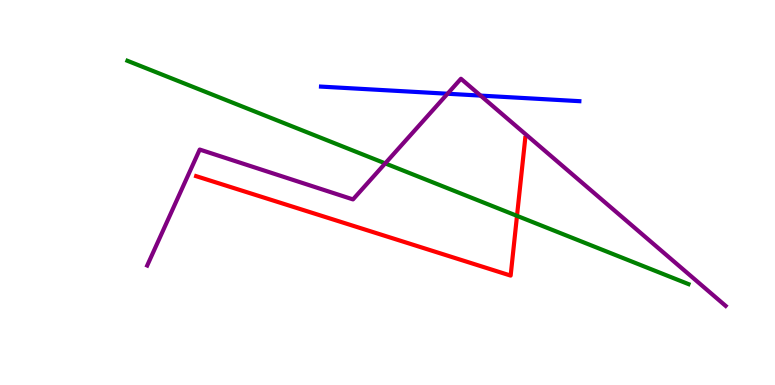[{'lines': ['blue', 'red'], 'intersections': []}, {'lines': ['green', 'red'], 'intersections': [{'x': 6.67, 'y': 4.39}]}, {'lines': ['purple', 'red'], 'intersections': []}, {'lines': ['blue', 'green'], 'intersections': []}, {'lines': ['blue', 'purple'], 'intersections': [{'x': 5.77, 'y': 7.57}, {'x': 6.2, 'y': 7.52}]}, {'lines': ['green', 'purple'], 'intersections': [{'x': 4.97, 'y': 5.76}]}]